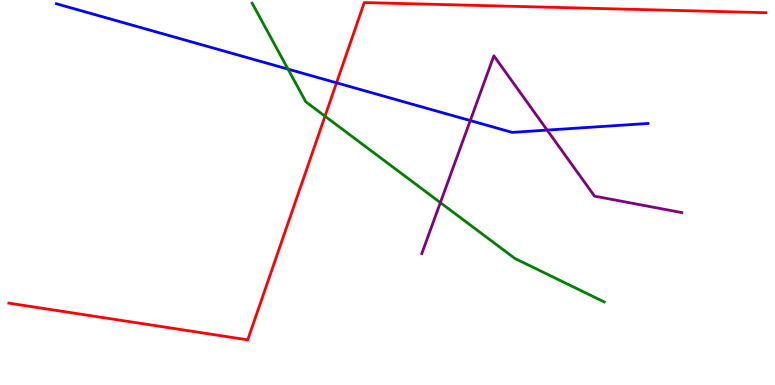[{'lines': ['blue', 'red'], 'intersections': [{'x': 4.34, 'y': 7.85}]}, {'lines': ['green', 'red'], 'intersections': [{'x': 4.19, 'y': 6.98}]}, {'lines': ['purple', 'red'], 'intersections': []}, {'lines': ['blue', 'green'], 'intersections': [{'x': 3.72, 'y': 8.2}]}, {'lines': ['blue', 'purple'], 'intersections': [{'x': 6.07, 'y': 6.87}, {'x': 7.06, 'y': 6.62}]}, {'lines': ['green', 'purple'], 'intersections': [{'x': 5.68, 'y': 4.74}]}]